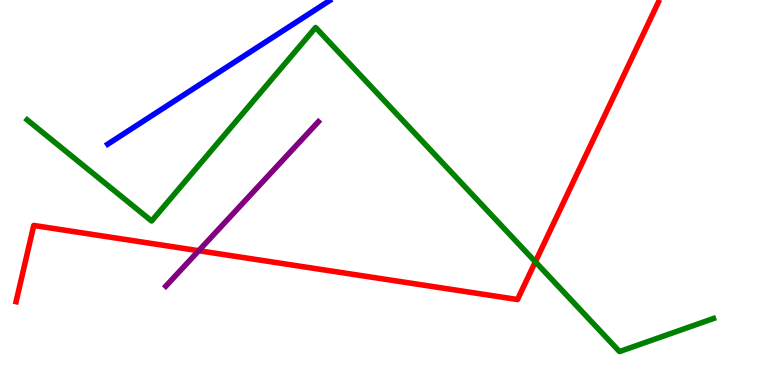[{'lines': ['blue', 'red'], 'intersections': []}, {'lines': ['green', 'red'], 'intersections': [{'x': 6.91, 'y': 3.2}]}, {'lines': ['purple', 'red'], 'intersections': [{'x': 2.56, 'y': 3.49}]}, {'lines': ['blue', 'green'], 'intersections': []}, {'lines': ['blue', 'purple'], 'intersections': []}, {'lines': ['green', 'purple'], 'intersections': []}]